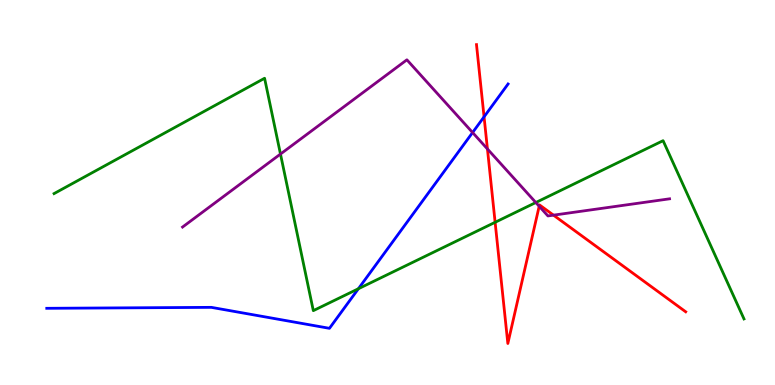[{'lines': ['blue', 'red'], 'intersections': [{'x': 6.25, 'y': 6.97}]}, {'lines': ['green', 'red'], 'intersections': [{'x': 6.39, 'y': 4.23}]}, {'lines': ['purple', 'red'], 'intersections': [{'x': 6.29, 'y': 6.13}, {'x': 6.96, 'y': 4.64}, {'x': 7.14, 'y': 4.41}]}, {'lines': ['blue', 'green'], 'intersections': [{'x': 4.62, 'y': 2.5}]}, {'lines': ['blue', 'purple'], 'intersections': [{'x': 6.1, 'y': 6.56}]}, {'lines': ['green', 'purple'], 'intersections': [{'x': 3.62, 'y': 6.0}, {'x': 6.91, 'y': 4.74}]}]